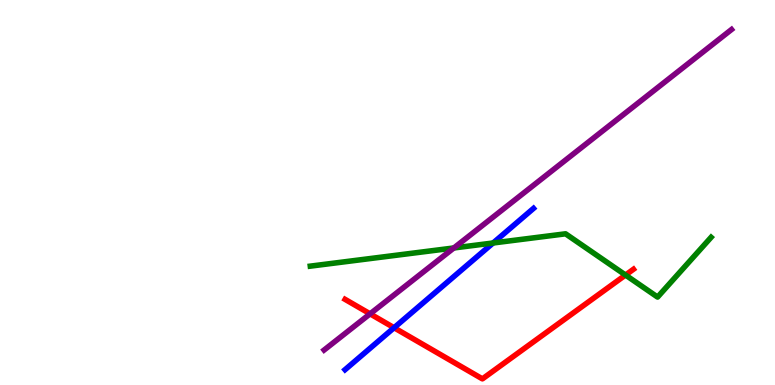[{'lines': ['blue', 'red'], 'intersections': [{'x': 5.08, 'y': 1.49}]}, {'lines': ['green', 'red'], 'intersections': [{'x': 8.07, 'y': 2.86}]}, {'lines': ['purple', 'red'], 'intersections': [{'x': 4.78, 'y': 1.85}]}, {'lines': ['blue', 'green'], 'intersections': [{'x': 6.36, 'y': 3.69}]}, {'lines': ['blue', 'purple'], 'intersections': []}, {'lines': ['green', 'purple'], 'intersections': [{'x': 5.86, 'y': 3.56}]}]